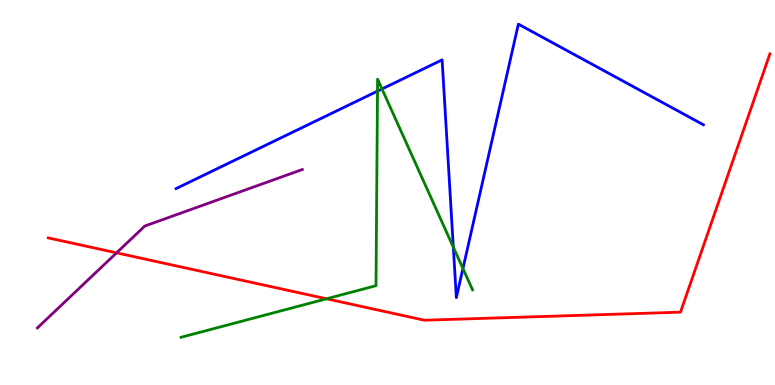[{'lines': ['blue', 'red'], 'intersections': []}, {'lines': ['green', 'red'], 'intersections': [{'x': 4.21, 'y': 2.24}]}, {'lines': ['purple', 'red'], 'intersections': [{'x': 1.5, 'y': 3.43}]}, {'lines': ['blue', 'green'], 'intersections': [{'x': 4.87, 'y': 7.63}, {'x': 4.93, 'y': 7.69}, {'x': 5.85, 'y': 3.58}, {'x': 5.97, 'y': 3.03}]}, {'lines': ['blue', 'purple'], 'intersections': []}, {'lines': ['green', 'purple'], 'intersections': []}]